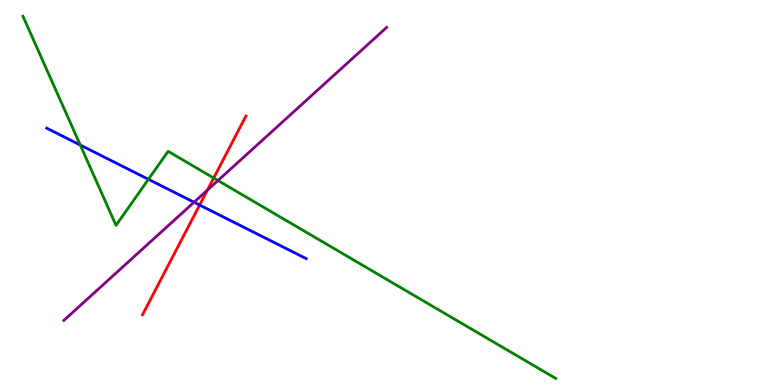[{'lines': ['blue', 'red'], 'intersections': [{'x': 2.58, 'y': 4.67}]}, {'lines': ['green', 'red'], 'intersections': [{'x': 2.76, 'y': 5.38}]}, {'lines': ['purple', 'red'], 'intersections': [{'x': 2.68, 'y': 5.06}]}, {'lines': ['blue', 'green'], 'intersections': [{'x': 1.04, 'y': 6.23}, {'x': 1.92, 'y': 5.34}]}, {'lines': ['blue', 'purple'], 'intersections': [{'x': 2.5, 'y': 4.75}]}, {'lines': ['green', 'purple'], 'intersections': [{'x': 2.81, 'y': 5.31}]}]